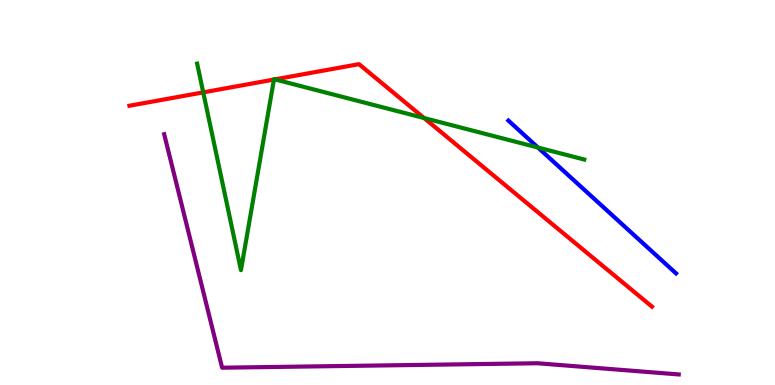[{'lines': ['blue', 'red'], 'intersections': []}, {'lines': ['green', 'red'], 'intersections': [{'x': 2.62, 'y': 7.6}, {'x': 3.53, 'y': 7.93}, {'x': 3.55, 'y': 7.94}, {'x': 5.47, 'y': 6.93}]}, {'lines': ['purple', 'red'], 'intersections': []}, {'lines': ['blue', 'green'], 'intersections': [{'x': 6.94, 'y': 6.17}]}, {'lines': ['blue', 'purple'], 'intersections': []}, {'lines': ['green', 'purple'], 'intersections': []}]